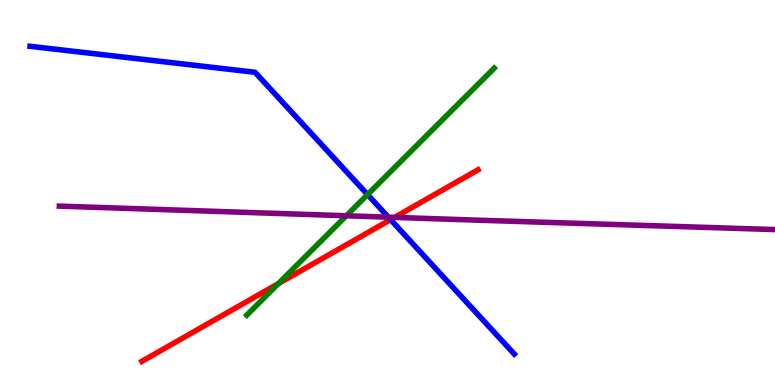[{'lines': ['blue', 'red'], 'intersections': [{'x': 5.04, 'y': 4.3}]}, {'lines': ['green', 'red'], 'intersections': [{'x': 3.59, 'y': 2.63}]}, {'lines': ['purple', 'red'], 'intersections': [{'x': 5.09, 'y': 4.35}]}, {'lines': ['blue', 'green'], 'intersections': [{'x': 4.74, 'y': 4.95}]}, {'lines': ['blue', 'purple'], 'intersections': [{'x': 5.01, 'y': 4.36}]}, {'lines': ['green', 'purple'], 'intersections': [{'x': 4.47, 'y': 4.4}]}]